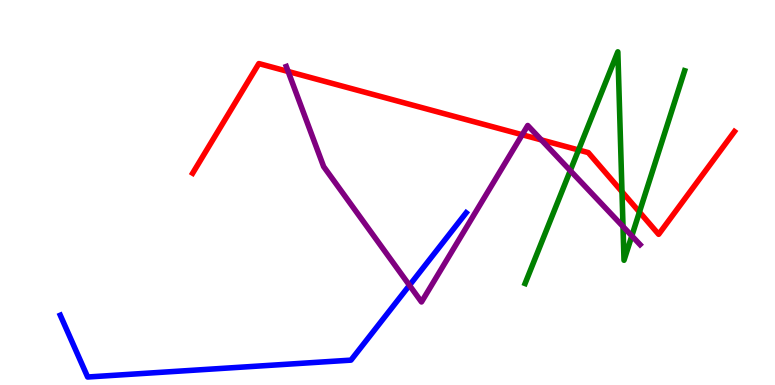[{'lines': ['blue', 'red'], 'intersections': []}, {'lines': ['green', 'red'], 'intersections': [{'x': 7.47, 'y': 6.1}, {'x': 8.03, 'y': 5.02}, {'x': 8.25, 'y': 4.49}]}, {'lines': ['purple', 'red'], 'intersections': [{'x': 3.72, 'y': 8.14}, {'x': 6.74, 'y': 6.5}, {'x': 6.98, 'y': 6.37}]}, {'lines': ['blue', 'green'], 'intersections': []}, {'lines': ['blue', 'purple'], 'intersections': [{'x': 5.28, 'y': 2.59}]}, {'lines': ['green', 'purple'], 'intersections': [{'x': 7.36, 'y': 5.57}, {'x': 8.04, 'y': 4.12}, {'x': 8.15, 'y': 3.87}]}]